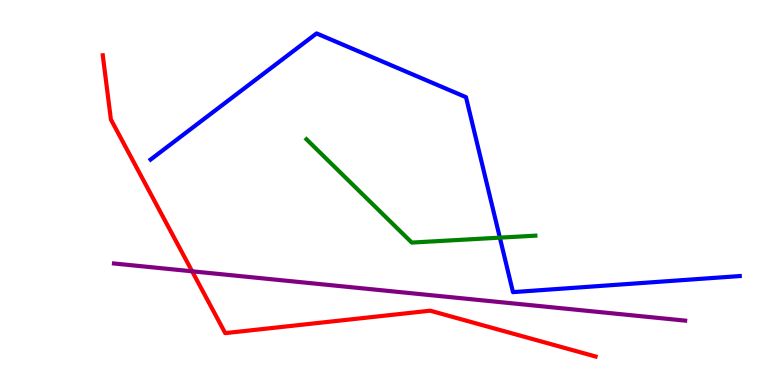[{'lines': ['blue', 'red'], 'intersections': []}, {'lines': ['green', 'red'], 'intersections': []}, {'lines': ['purple', 'red'], 'intersections': [{'x': 2.48, 'y': 2.95}]}, {'lines': ['blue', 'green'], 'intersections': [{'x': 6.45, 'y': 3.83}]}, {'lines': ['blue', 'purple'], 'intersections': []}, {'lines': ['green', 'purple'], 'intersections': []}]